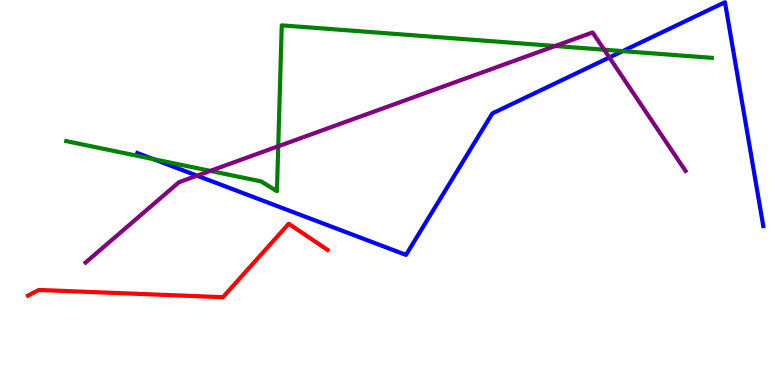[{'lines': ['blue', 'red'], 'intersections': []}, {'lines': ['green', 'red'], 'intersections': []}, {'lines': ['purple', 'red'], 'intersections': []}, {'lines': ['blue', 'green'], 'intersections': [{'x': 1.98, 'y': 5.87}, {'x': 8.04, 'y': 8.67}]}, {'lines': ['blue', 'purple'], 'intersections': [{'x': 2.54, 'y': 5.44}, {'x': 7.86, 'y': 8.51}]}, {'lines': ['green', 'purple'], 'intersections': [{'x': 2.71, 'y': 5.56}, {'x': 3.59, 'y': 6.2}, {'x': 7.16, 'y': 8.81}, {'x': 7.8, 'y': 8.71}]}]